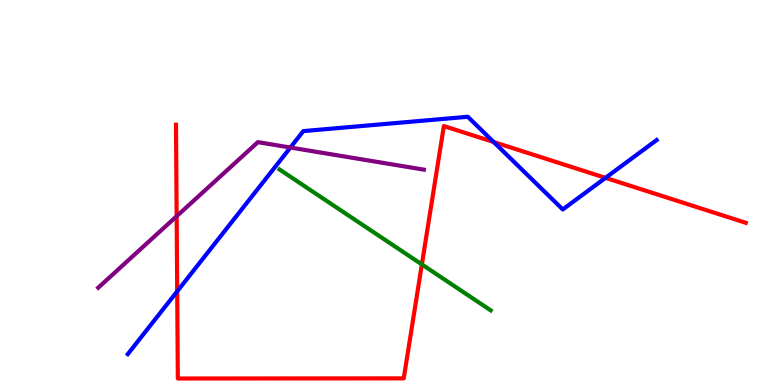[{'lines': ['blue', 'red'], 'intersections': [{'x': 2.29, 'y': 2.43}, {'x': 6.37, 'y': 6.31}, {'x': 7.81, 'y': 5.38}]}, {'lines': ['green', 'red'], 'intersections': [{'x': 5.44, 'y': 3.13}]}, {'lines': ['purple', 'red'], 'intersections': [{'x': 2.28, 'y': 4.38}]}, {'lines': ['blue', 'green'], 'intersections': []}, {'lines': ['blue', 'purple'], 'intersections': [{'x': 3.75, 'y': 6.17}]}, {'lines': ['green', 'purple'], 'intersections': []}]